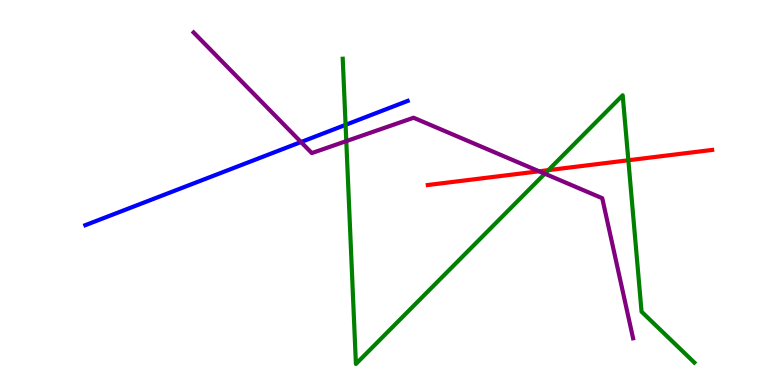[{'lines': ['blue', 'red'], 'intersections': []}, {'lines': ['green', 'red'], 'intersections': [{'x': 7.08, 'y': 5.58}, {'x': 8.11, 'y': 5.84}]}, {'lines': ['purple', 'red'], 'intersections': [{'x': 6.96, 'y': 5.55}]}, {'lines': ['blue', 'green'], 'intersections': [{'x': 4.46, 'y': 6.76}]}, {'lines': ['blue', 'purple'], 'intersections': [{'x': 3.88, 'y': 6.31}]}, {'lines': ['green', 'purple'], 'intersections': [{'x': 4.47, 'y': 6.33}, {'x': 7.03, 'y': 5.49}]}]